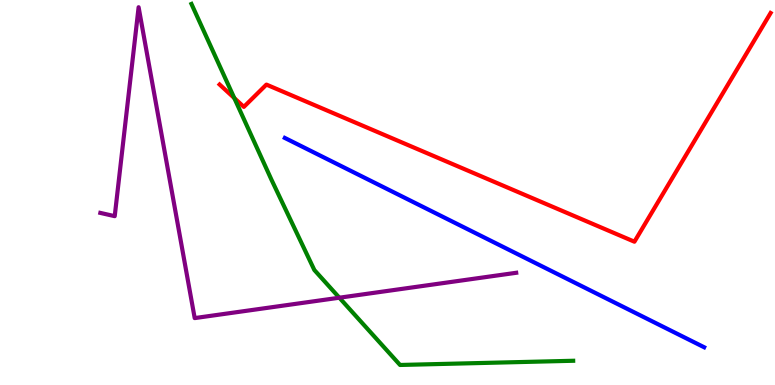[{'lines': ['blue', 'red'], 'intersections': []}, {'lines': ['green', 'red'], 'intersections': [{'x': 3.02, 'y': 7.45}]}, {'lines': ['purple', 'red'], 'intersections': []}, {'lines': ['blue', 'green'], 'intersections': []}, {'lines': ['blue', 'purple'], 'intersections': []}, {'lines': ['green', 'purple'], 'intersections': [{'x': 4.38, 'y': 2.27}]}]